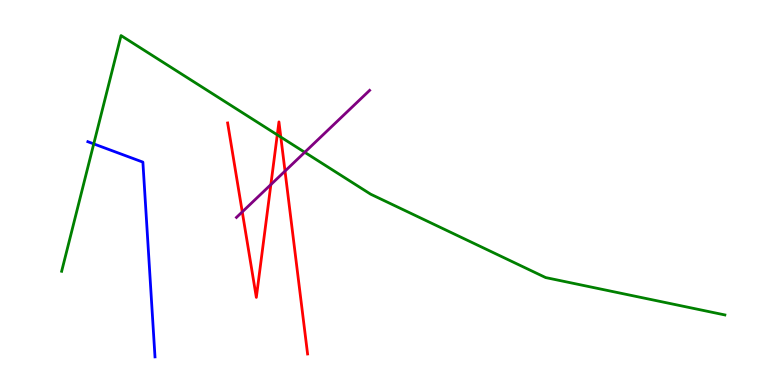[{'lines': ['blue', 'red'], 'intersections': []}, {'lines': ['green', 'red'], 'intersections': [{'x': 3.58, 'y': 6.5}, {'x': 3.62, 'y': 6.44}]}, {'lines': ['purple', 'red'], 'intersections': [{'x': 3.13, 'y': 4.5}, {'x': 3.5, 'y': 5.21}, {'x': 3.68, 'y': 5.56}]}, {'lines': ['blue', 'green'], 'intersections': [{'x': 1.21, 'y': 6.26}]}, {'lines': ['blue', 'purple'], 'intersections': []}, {'lines': ['green', 'purple'], 'intersections': [{'x': 3.93, 'y': 6.04}]}]